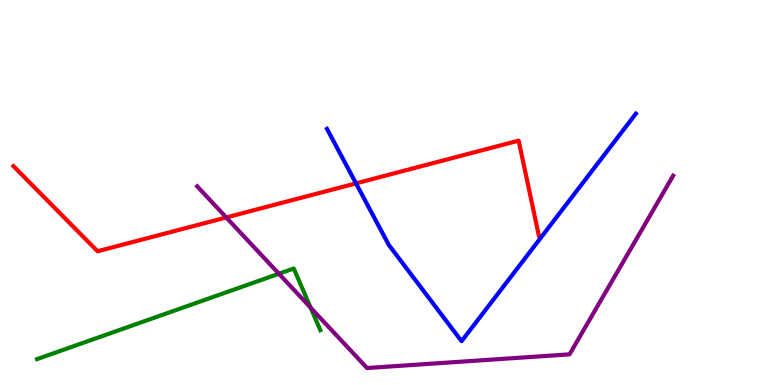[{'lines': ['blue', 'red'], 'intersections': [{'x': 4.59, 'y': 5.24}]}, {'lines': ['green', 'red'], 'intersections': []}, {'lines': ['purple', 'red'], 'intersections': [{'x': 2.92, 'y': 4.35}]}, {'lines': ['blue', 'green'], 'intersections': []}, {'lines': ['blue', 'purple'], 'intersections': []}, {'lines': ['green', 'purple'], 'intersections': [{'x': 3.6, 'y': 2.89}, {'x': 4.01, 'y': 2.01}]}]